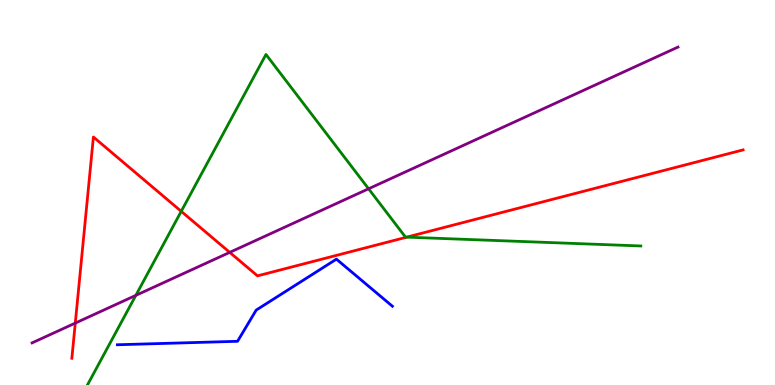[{'lines': ['blue', 'red'], 'intersections': []}, {'lines': ['green', 'red'], 'intersections': [{'x': 2.34, 'y': 4.51}, {'x': 5.25, 'y': 3.84}]}, {'lines': ['purple', 'red'], 'intersections': [{'x': 0.971, 'y': 1.61}, {'x': 2.96, 'y': 3.44}]}, {'lines': ['blue', 'green'], 'intersections': []}, {'lines': ['blue', 'purple'], 'intersections': []}, {'lines': ['green', 'purple'], 'intersections': [{'x': 1.75, 'y': 2.33}, {'x': 4.76, 'y': 5.1}]}]